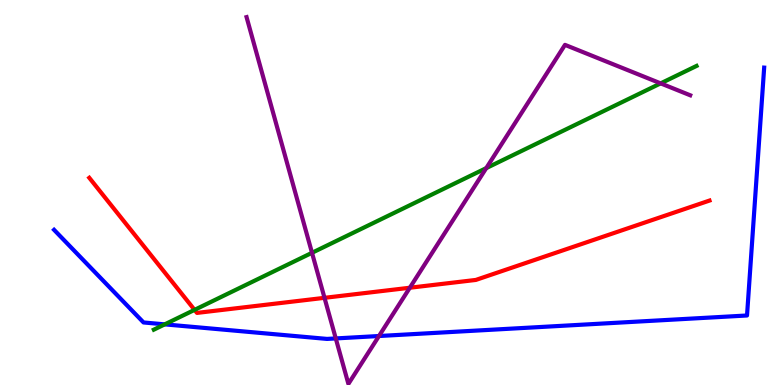[{'lines': ['blue', 'red'], 'intersections': []}, {'lines': ['green', 'red'], 'intersections': [{'x': 2.51, 'y': 1.95}]}, {'lines': ['purple', 'red'], 'intersections': [{'x': 4.19, 'y': 2.26}, {'x': 5.29, 'y': 2.53}]}, {'lines': ['blue', 'green'], 'intersections': [{'x': 2.13, 'y': 1.57}]}, {'lines': ['blue', 'purple'], 'intersections': [{'x': 4.33, 'y': 1.21}, {'x': 4.89, 'y': 1.27}]}, {'lines': ['green', 'purple'], 'intersections': [{'x': 4.03, 'y': 3.43}, {'x': 6.27, 'y': 5.63}, {'x': 8.52, 'y': 7.83}]}]